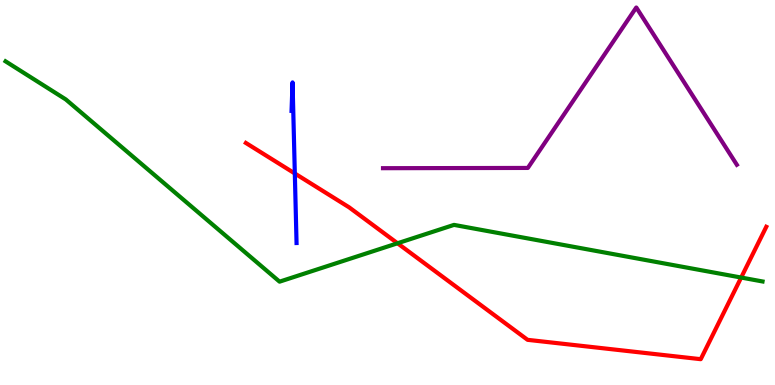[{'lines': ['blue', 'red'], 'intersections': [{'x': 3.8, 'y': 5.49}]}, {'lines': ['green', 'red'], 'intersections': [{'x': 5.13, 'y': 3.68}, {'x': 9.56, 'y': 2.79}]}, {'lines': ['purple', 'red'], 'intersections': []}, {'lines': ['blue', 'green'], 'intersections': []}, {'lines': ['blue', 'purple'], 'intersections': []}, {'lines': ['green', 'purple'], 'intersections': []}]